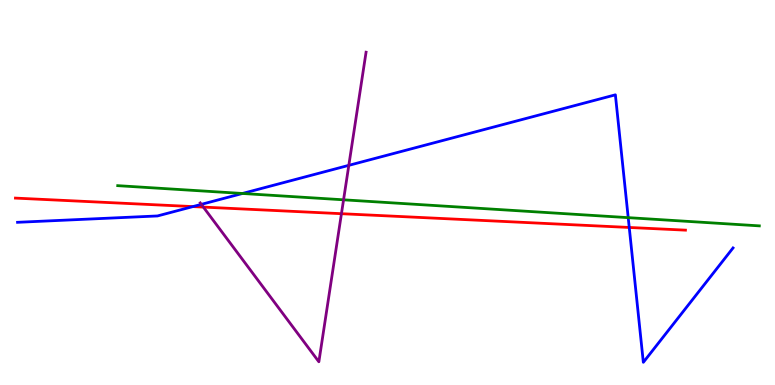[{'lines': ['blue', 'red'], 'intersections': [{'x': 2.49, 'y': 4.63}, {'x': 8.12, 'y': 4.09}]}, {'lines': ['green', 'red'], 'intersections': []}, {'lines': ['purple', 'red'], 'intersections': [{'x': 2.62, 'y': 4.62}, {'x': 4.41, 'y': 4.45}]}, {'lines': ['blue', 'green'], 'intersections': [{'x': 3.13, 'y': 4.97}, {'x': 8.11, 'y': 4.35}]}, {'lines': ['blue', 'purple'], 'intersections': [{'x': 2.6, 'y': 4.69}, {'x': 4.5, 'y': 5.71}]}, {'lines': ['green', 'purple'], 'intersections': [{'x': 4.43, 'y': 4.81}]}]